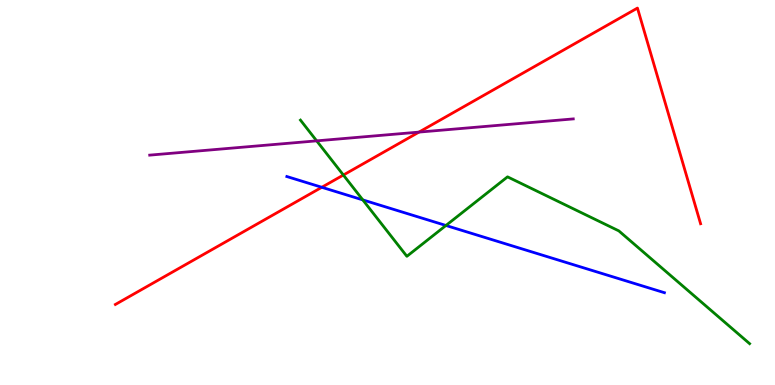[{'lines': ['blue', 'red'], 'intersections': [{'x': 4.15, 'y': 5.14}]}, {'lines': ['green', 'red'], 'intersections': [{'x': 4.43, 'y': 5.45}]}, {'lines': ['purple', 'red'], 'intersections': [{'x': 5.41, 'y': 6.57}]}, {'lines': ['blue', 'green'], 'intersections': [{'x': 4.68, 'y': 4.81}, {'x': 5.75, 'y': 4.14}]}, {'lines': ['blue', 'purple'], 'intersections': []}, {'lines': ['green', 'purple'], 'intersections': [{'x': 4.09, 'y': 6.34}]}]